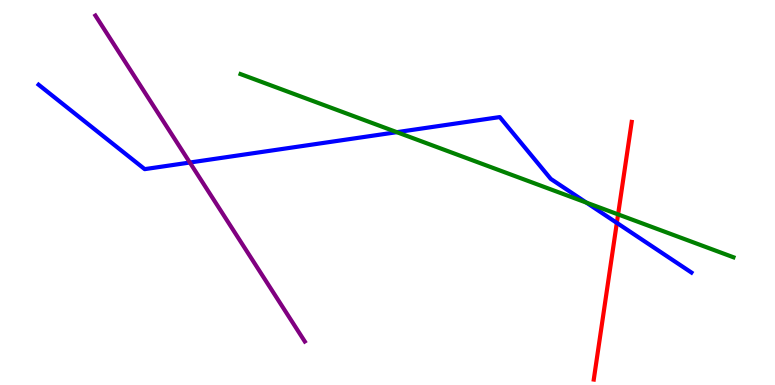[{'lines': ['blue', 'red'], 'intersections': [{'x': 7.96, 'y': 4.21}]}, {'lines': ['green', 'red'], 'intersections': [{'x': 7.98, 'y': 4.43}]}, {'lines': ['purple', 'red'], 'intersections': []}, {'lines': ['blue', 'green'], 'intersections': [{'x': 5.12, 'y': 6.57}, {'x': 7.57, 'y': 4.74}]}, {'lines': ['blue', 'purple'], 'intersections': [{'x': 2.45, 'y': 5.78}]}, {'lines': ['green', 'purple'], 'intersections': []}]